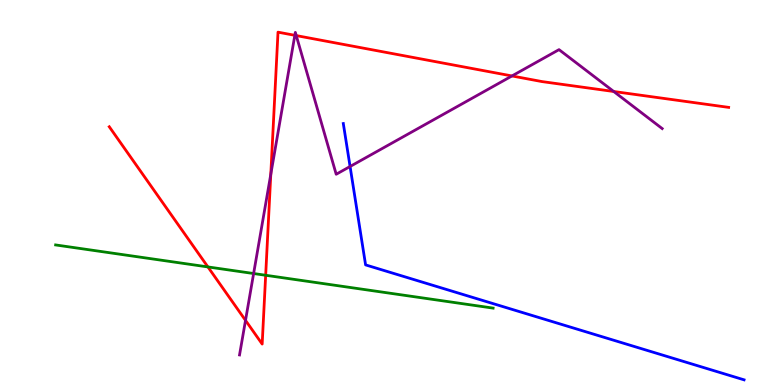[{'lines': ['blue', 'red'], 'intersections': []}, {'lines': ['green', 'red'], 'intersections': [{'x': 2.68, 'y': 3.07}, {'x': 3.43, 'y': 2.85}]}, {'lines': ['purple', 'red'], 'intersections': [{'x': 3.17, 'y': 1.68}, {'x': 3.49, 'y': 5.47}, {'x': 3.8, 'y': 9.08}, {'x': 3.82, 'y': 9.08}, {'x': 6.61, 'y': 8.03}, {'x': 7.92, 'y': 7.62}]}, {'lines': ['blue', 'green'], 'intersections': []}, {'lines': ['blue', 'purple'], 'intersections': [{'x': 4.52, 'y': 5.68}]}, {'lines': ['green', 'purple'], 'intersections': [{'x': 3.27, 'y': 2.9}]}]